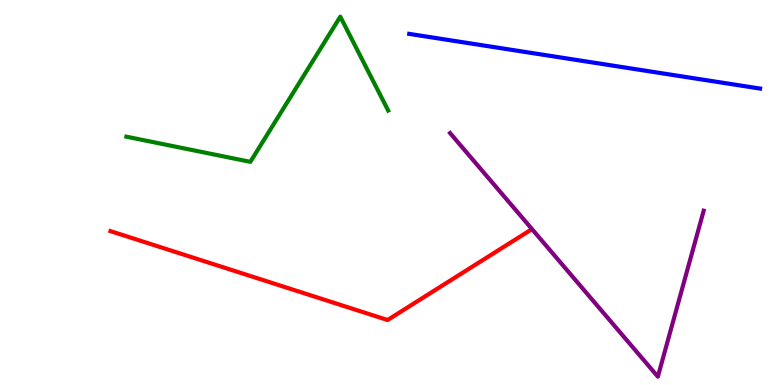[{'lines': ['blue', 'red'], 'intersections': []}, {'lines': ['green', 'red'], 'intersections': []}, {'lines': ['purple', 'red'], 'intersections': []}, {'lines': ['blue', 'green'], 'intersections': []}, {'lines': ['blue', 'purple'], 'intersections': []}, {'lines': ['green', 'purple'], 'intersections': []}]